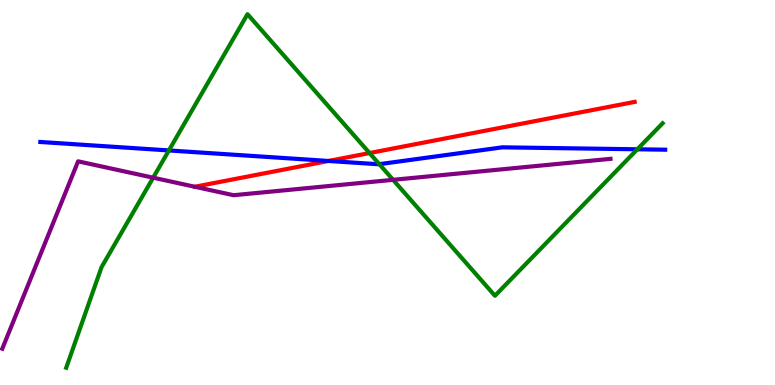[{'lines': ['blue', 'red'], 'intersections': [{'x': 4.24, 'y': 5.82}]}, {'lines': ['green', 'red'], 'intersections': [{'x': 4.77, 'y': 6.02}]}, {'lines': ['purple', 'red'], 'intersections': []}, {'lines': ['blue', 'green'], 'intersections': [{'x': 2.18, 'y': 6.09}, {'x': 4.89, 'y': 5.74}, {'x': 8.22, 'y': 6.12}]}, {'lines': ['blue', 'purple'], 'intersections': []}, {'lines': ['green', 'purple'], 'intersections': [{'x': 1.98, 'y': 5.38}, {'x': 5.07, 'y': 5.33}]}]